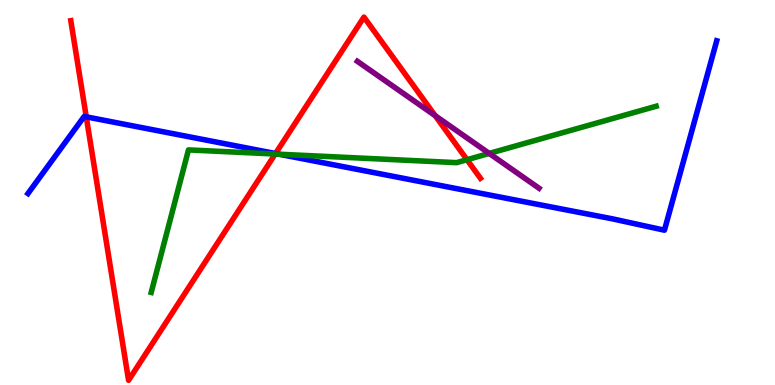[{'lines': ['blue', 'red'], 'intersections': [{'x': 1.11, 'y': 6.96}, {'x': 3.56, 'y': 6.01}]}, {'lines': ['green', 'red'], 'intersections': [{'x': 3.55, 'y': 6.0}, {'x': 6.03, 'y': 5.85}]}, {'lines': ['purple', 'red'], 'intersections': [{'x': 5.62, 'y': 7.0}]}, {'lines': ['blue', 'green'], 'intersections': [{'x': 3.6, 'y': 5.99}]}, {'lines': ['blue', 'purple'], 'intersections': []}, {'lines': ['green', 'purple'], 'intersections': [{'x': 6.31, 'y': 6.01}]}]